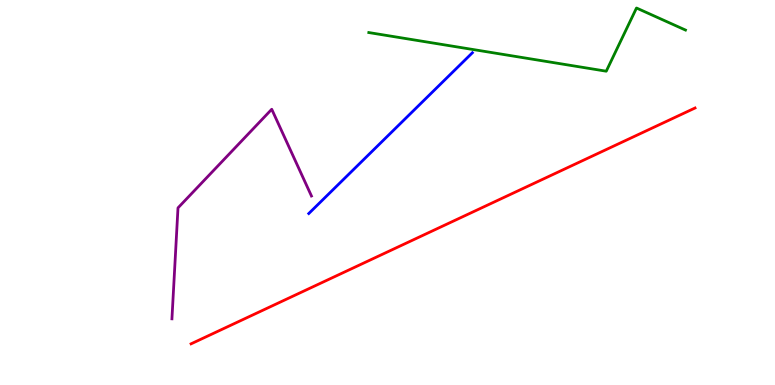[{'lines': ['blue', 'red'], 'intersections': []}, {'lines': ['green', 'red'], 'intersections': []}, {'lines': ['purple', 'red'], 'intersections': []}, {'lines': ['blue', 'green'], 'intersections': []}, {'lines': ['blue', 'purple'], 'intersections': []}, {'lines': ['green', 'purple'], 'intersections': []}]